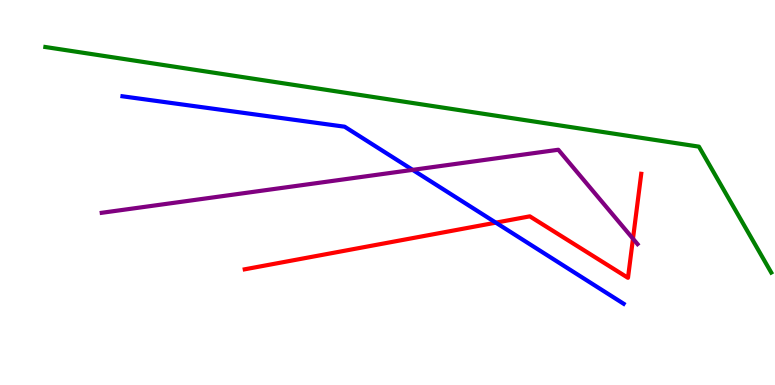[{'lines': ['blue', 'red'], 'intersections': [{'x': 6.4, 'y': 4.22}]}, {'lines': ['green', 'red'], 'intersections': []}, {'lines': ['purple', 'red'], 'intersections': [{'x': 8.17, 'y': 3.8}]}, {'lines': ['blue', 'green'], 'intersections': []}, {'lines': ['blue', 'purple'], 'intersections': [{'x': 5.32, 'y': 5.59}]}, {'lines': ['green', 'purple'], 'intersections': []}]